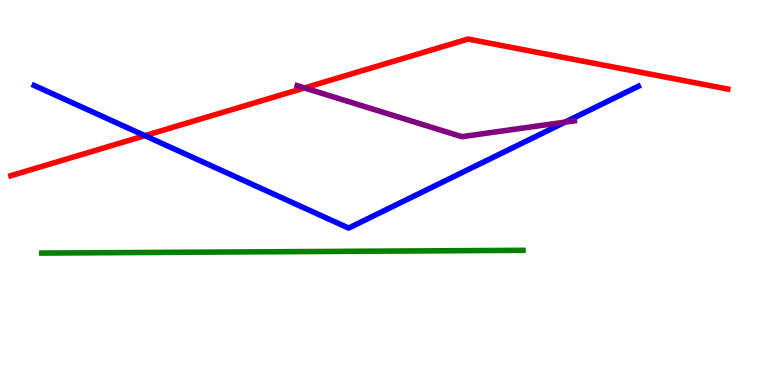[{'lines': ['blue', 'red'], 'intersections': [{'x': 1.87, 'y': 6.48}]}, {'lines': ['green', 'red'], 'intersections': []}, {'lines': ['purple', 'red'], 'intersections': [{'x': 3.93, 'y': 7.72}]}, {'lines': ['blue', 'green'], 'intersections': []}, {'lines': ['blue', 'purple'], 'intersections': [{'x': 7.29, 'y': 6.83}]}, {'lines': ['green', 'purple'], 'intersections': []}]